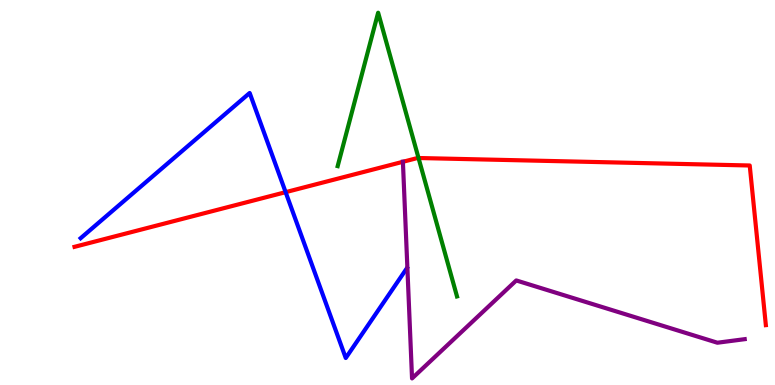[{'lines': ['blue', 'red'], 'intersections': [{'x': 3.69, 'y': 5.01}]}, {'lines': ['green', 'red'], 'intersections': [{'x': 5.4, 'y': 5.9}]}, {'lines': ['purple', 'red'], 'intersections': [{'x': 5.2, 'y': 5.8}]}, {'lines': ['blue', 'green'], 'intersections': []}, {'lines': ['blue', 'purple'], 'intersections': []}, {'lines': ['green', 'purple'], 'intersections': []}]